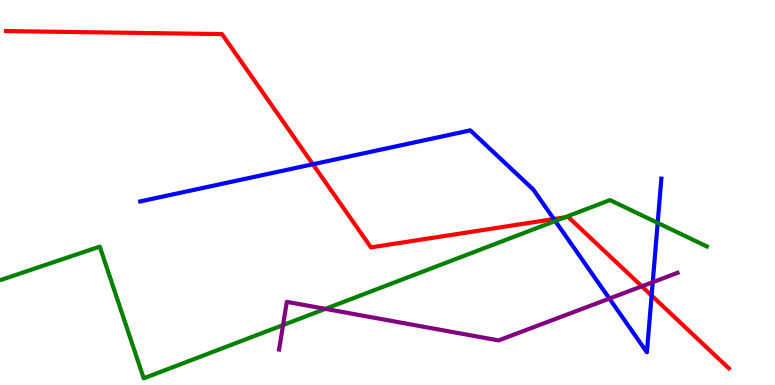[{'lines': ['blue', 'red'], 'intersections': [{'x': 4.04, 'y': 5.73}, {'x': 7.15, 'y': 4.31}, {'x': 8.41, 'y': 2.32}]}, {'lines': ['green', 'red'], 'intersections': [{'x': 7.29, 'y': 4.35}]}, {'lines': ['purple', 'red'], 'intersections': [{'x': 8.28, 'y': 2.56}]}, {'lines': ['blue', 'green'], 'intersections': [{'x': 7.16, 'y': 4.26}, {'x': 8.49, 'y': 4.21}]}, {'lines': ['blue', 'purple'], 'intersections': [{'x': 7.86, 'y': 2.25}, {'x': 8.42, 'y': 2.67}]}, {'lines': ['green', 'purple'], 'intersections': [{'x': 3.65, 'y': 1.56}, {'x': 4.2, 'y': 1.98}]}]